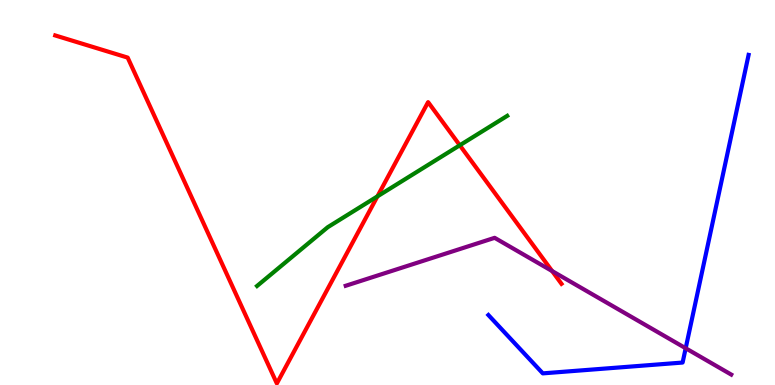[{'lines': ['blue', 'red'], 'intersections': []}, {'lines': ['green', 'red'], 'intersections': [{'x': 4.87, 'y': 4.9}, {'x': 5.93, 'y': 6.23}]}, {'lines': ['purple', 'red'], 'intersections': [{'x': 7.12, 'y': 2.96}]}, {'lines': ['blue', 'green'], 'intersections': []}, {'lines': ['blue', 'purple'], 'intersections': [{'x': 8.85, 'y': 0.955}]}, {'lines': ['green', 'purple'], 'intersections': []}]